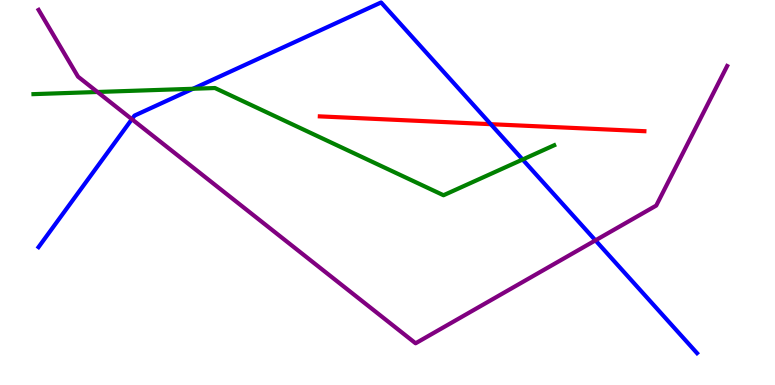[{'lines': ['blue', 'red'], 'intersections': [{'x': 6.33, 'y': 6.77}]}, {'lines': ['green', 'red'], 'intersections': []}, {'lines': ['purple', 'red'], 'intersections': []}, {'lines': ['blue', 'green'], 'intersections': [{'x': 2.49, 'y': 7.69}, {'x': 6.74, 'y': 5.86}]}, {'lines': ['blue', 'purple'], 'intersections': [{'x': 1.7, 'y': 6.9}, {'x': 7.68, 'y': 3.76}]}, {'lines': ['green', 'purple'], 'intersections': [{'x': 1.26, 'y': 7.61}]}]